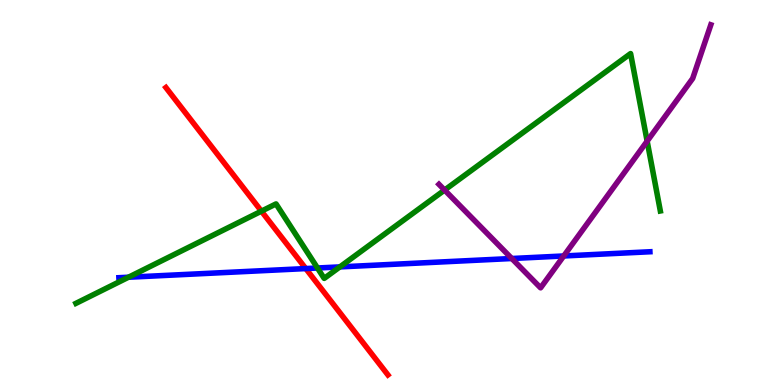[{'lines': ['blue', 'red'], 'intersections': [{'x': 3.95, 'y': 3.02}]}, {'lines': ['green', 'red'], 'intersections': [{'x': 3.37, 'y': 4.52}]}, {'lines': ['purple', 'red'], 'intersections': []}, {'lines': ['blue', 'green'], 'intersections': [{'x': 1.66, 'y': 2.8}, {'x': 4.1, 'y': 3.04}, {'x': 4.39, 'y': 3.07}]}, {'lines': ['blue', 'purple'], 'intersections': [{'x': 6.6, 'y': 3.29}, {'x': 7.27, 'y': 3.35}]}, {'lines': ['green', 'purple'], 'intersections': [{'x': 5.74, 'y': 5.06}, {'x': 8.35, 'y': 6.33}]}]